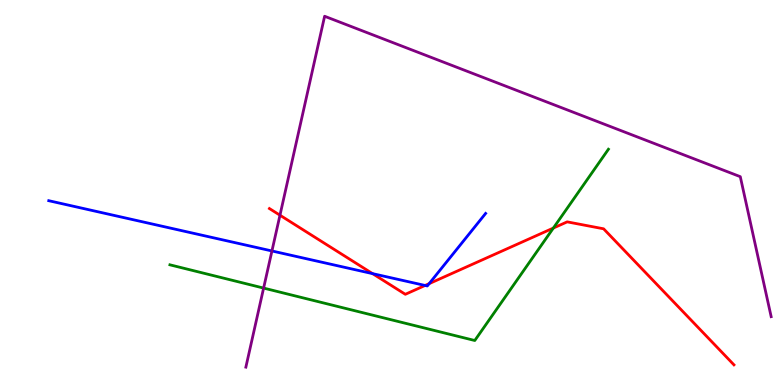[{'lines': ['blue', 'red'], 'intersections': [{'x': 4.81, 'y': 2.89}, {'x': 5.49, 'y': 2.59}, {'x': 5.54, 'y': 2.63}]}, {'lines': ['green', 'red'], 'intersections': [{'x': 7.14, 'y': 4.08}]}, {'lines': ['purple', 'red'], 'intersections': [{'x': 3.61, 'y': 4.41}]}, {'lines': ['blue', 'green'], 'intersections': []}, {'lines': ['blue', 'purple'], 'intersections': [{'x': 3.51, 'y': 3.48}]}, {'lines': ['green', 'purple'], 'intersections': [{'x': 3.4, 'y': 2.52}]}]